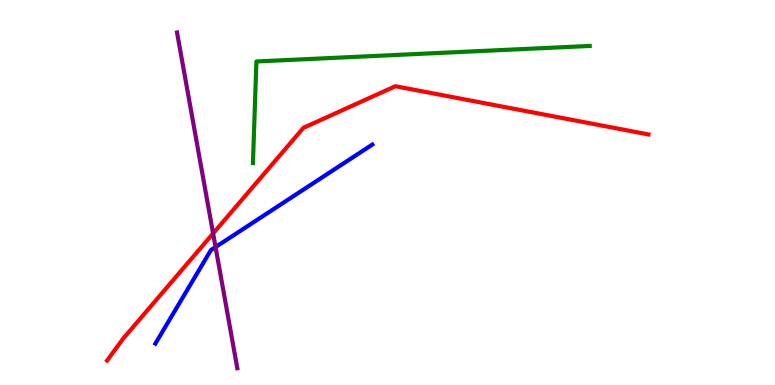[{'lines': ['blue', 'red'], 'intersections': []}, {'lines': ['green', 'red'], 'intersections': []}, {'lines': ['purple', 'red'], 'intersections': [{'x': 2.75, 'y': 3.94}]}, {'lines': ['blue', 'green'], 'intersections': []}, {'lines': ['blue', 'purple'], 'intersections': [{'x': 2.78, 'y': 3.58}]}, {'lines': ['green', 'purple'], 'intersections': []}]